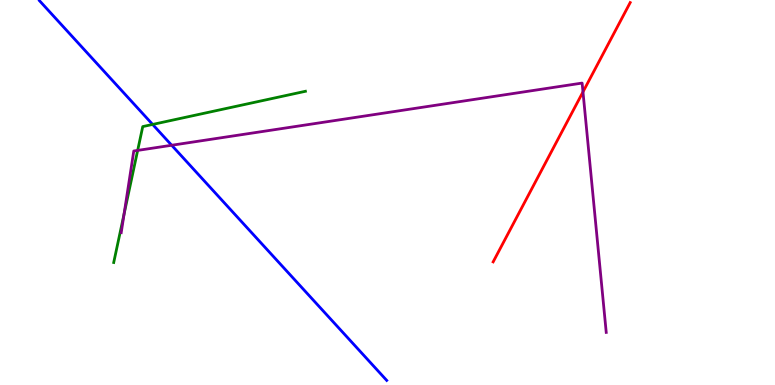[{'lines': ['blue', 'red'], 'intersections': []}, {'lines': ['green', 'red'], 'intersections': []}, {'lines': ['purple', 'red'], 'intersections': [{'x': 7.52, 'y': 7.61}]}, {'lines': ['blue', 'green'], 'intersections': [{'x': 1.97, 'y': 6.77}]}, {'lines': ['blue', 'purple'], 'intersections': [{'x': 2.22, 'y': 6.23}]}, {'lines': ['green', 'purple'], 'intersections': [{'x': 1.6, 'y': 4.44}, {'x': 1.78, 'y': 6.09}]}]